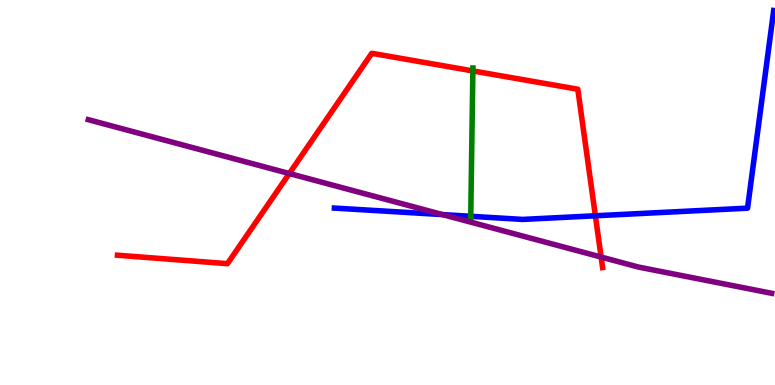[{'lines': ['blue', 'red'], 'intersections': [{'x': 7.68, 'y': 4.4}]}, {'lines': ['green', 'red'], 'intersections': [{'x': 6.1, 'y': 8.16}]}, {'lines': ['purple', 'red'], 'intersections': [{'x': 3.73, 'y': 5.49}, {'x': 7.76, 'y': 3.32}]}, {'lines': ['blue', 'green'], 'intersections': [{'x': 6.07, 'y': 4.38}]}, {'lines': ['blue', 'purple'], 'intersections': [{'x': 5.71, 'y': 4.43}]}, {'lines': ['green', 'purple'], 'intersections': []}]